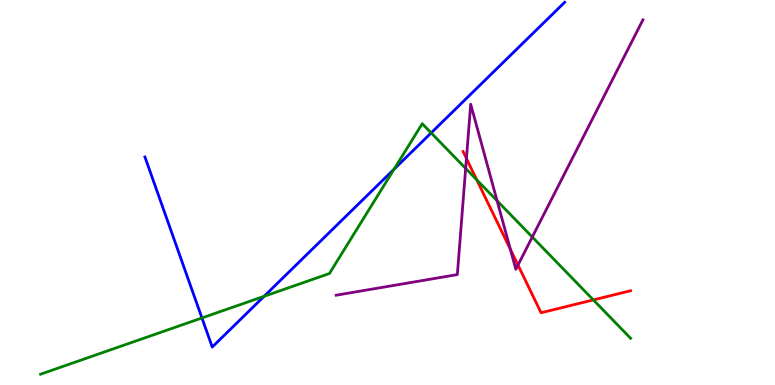[{'lines': ['blue', 'red'], 'intersections': []}, {'lines': ['green', 'red'], 'intersections': [{'x': 6.15, 'y': 5.33}, {'x': 7.66, 'y': 2.21}]}, {'lines': ['purple', 'red'], 'intersections': [{'x': 6.02, 'y': 5.88}, {'x': 6.59, 'y': 3.52}, {'x': 6.68, 'y': 3.12}]}, {'lines': ['blue', 'green'], 'intersections': [{'x': 2.61, 'y': 1.74}, {'x': 3.41, 'y': 2.3}, {'x': 5.08, 'y': 5.61}, {'x': 5.56, 'y': 6.55}]}, {'lines': ['blue', 'purple'], 'intersections': []}, {'lines': ['green', 'purple'], 'intersections': [{'x': 6.01, 'y': 5.63}, {'x': 6.41, 'y': 4.78}, {'x': 6.87, 'y': 3.84}]}]